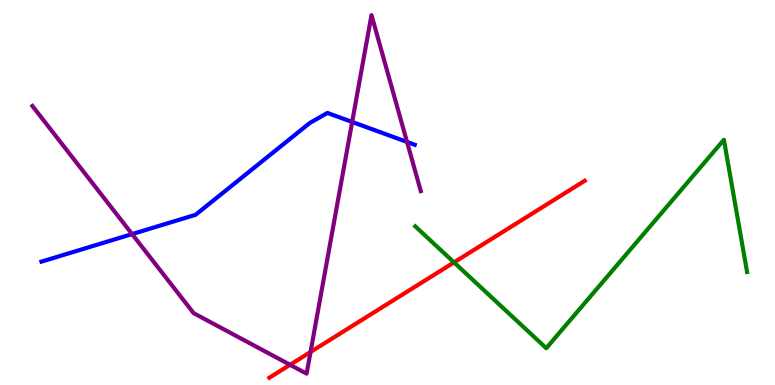[{'lines': ['blue', 'red'], 'intersections': []}, {'lines': ['green', 'red'], 'intersections': [{'x': 5.86, 'y': 3.18}]}, {'lines': ['purple', 'red'], 'intersections': [{'x': 3.74, 'y': 0.525}, {'x': 4.01, 'y': 0.857}]}, {'lines': ['blue', 'green'], 'intersections': []}, {'lines': ['blue', 'purple'], 'intersections': [{'x': 1.7, 'y': 3.92}, {'x': 4.54, 'y': 6.83}, {'x': 5.25, 'y': 6.31}]}, {'lines': ['green', 'purple'], 'intersections': []}]